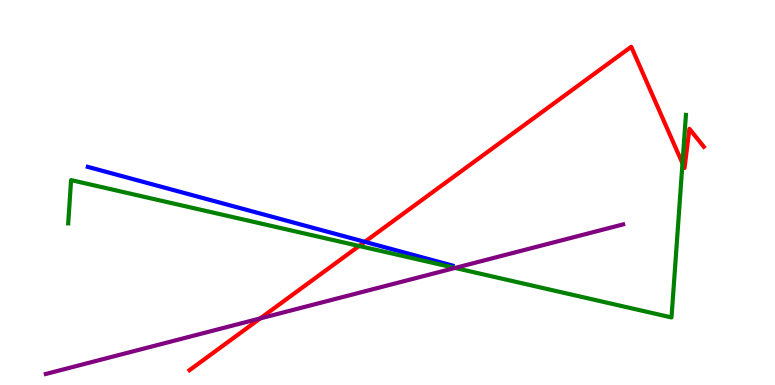[{'lines': ['blue', 'red'], 'intersections': [{'x': 4.71, 'y': 3.72}]}, {'lines': ['green', 'red'], 'intersections': [{'x': 4.63, 'y': 3.61}, {'x': 8.81, 'y': 5.76}]}, {'lines': ['purple', 'red'], 'intersections': [{'x': 3.36, 'y': 1.73}]}, {'lines': ['blue', 'green'], 'intersections': []}, {'lines': ['blue', 'purple'], 'intersections': []}, {'lines': ['green', 'purple'], 'intersections': [{'x': 5.87, 'y': 3.04}]}]